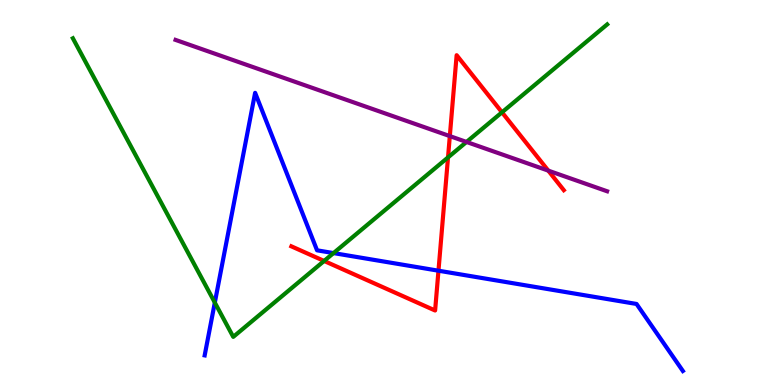[{'lines': ['blue', 'red'], 'intersections': [{'x': 5.66, 'y': 2.97}]}, {'lines': ['green', 'red'], 'intersections': [{'x': 4.18, 'y': 3.22}, {'x': 5.78, 'y': 5.91}, {'x': 6.48, 'y': 7.08}]}, {'lines': ['purple', 'red'], 'intersections': [{'x': 5.8, 'y': 6.46}, {'x': 7.07, 'y': 5.57}]}, {'lines': ['blue', 'green'], 'intersections': [{'x': 2.77, 'y': 2.14}, {'x': 4.3, 'y': 3.43}]}, {'lines': ['blue', 'purple'], 'intersections': []}, {'lines': ['green', 'purple'], 'intersections': [{'x': 6.02, 'y': 6.31}]}]